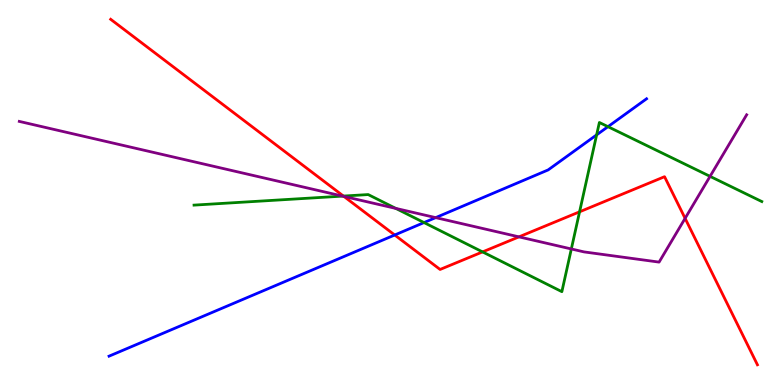[{'lines': ['blue', 'red'], 'intersections': [{'x': 5.09, 'y': 3.9}]}, {'lines': ['green', 'red'], 'intersections': [{'x': 4.43, 'y': 4.91}, {'x': 6.23, 'y': 3.46}, {'x': 7.48, 'y': 4.5}]}, {'lines': ['purple', 'red'], 'intersections': [{'x': 4.44, 'y': 4.9}, {'x': 6.7, 'y': 3.85}, {'x': 8.84, 'y': 4.33}]}, {'lines': ['blue', 'green'], 'intersections': [{'x': 5.47, 'y': 4.22}, {'x': 7.7, 'y': 6.5}, {'x': 7.84, 'y': 6.71}]}, {'lines': ['blue', 'purple'], 'intersections': [{'x': 5.62, 'y': 4.35}]}, {'lines': ['green', 'purple'], 'intersections': [{'x': 4.42, 'y': 4.91}, {'x': 5.11, 'y': 4.59}, {'x': 7.37, 'y': 3.53}, {'x': 9.16, 'y': 5.42}]}]